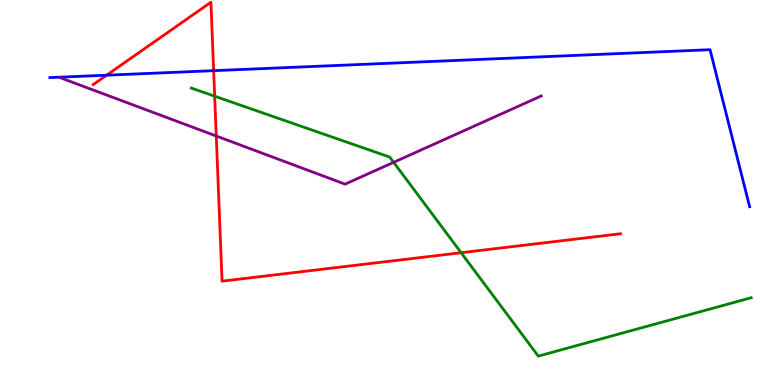[{'lines': ['blue', 'red'], 'intersections': [{'x': 1.38, 'y': 8.05}, {'x': 2.76, 'y': 8.16}]}, {'lines': ['green', 'red'], 'intersections': [{'x': 2.77, 'y': 7.5}, {'x': 5.95, 'y': 3.44}]}, {'lines': ['purple', 'red'], 'intersections': [{'x': 2.79, 'y': 6.47}]}, {'lines': ['blue', 'green'], 'intersections': []}, {'lines': ['blue', 'purple'], 'intersections': []}, {'lines': ['green', 'purple'], 'intersections': [{'x': 5.08, 'y': 5.78}]}]